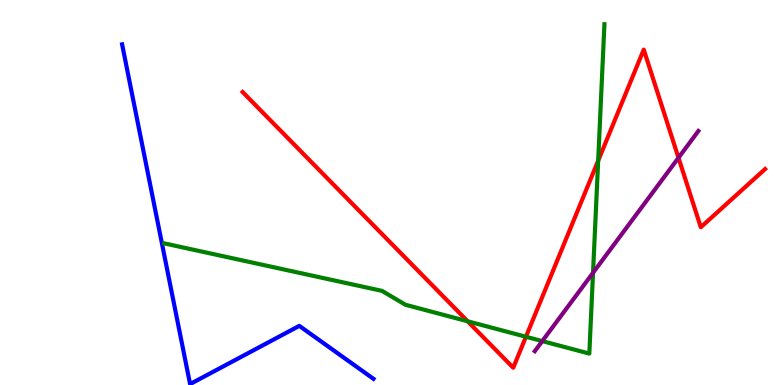[{'lines': ['blue', 'red'], 'intersections': []}, {'lines': ['green', 'red'], 'intersections': [{'x': 6.03, 'y': 1.65}, {'x': 6.79, 'y': 1.25}, {'x': 7.72, 'y': 5.83}]}, {'lines': ['purple', 'red'], 'intersections': [{'x': 8.75, 'y': 5.9}]}, {'lines': ['blue', 'green'], 'intersections': []}, {'lines': ['blue', 'purple'], 'intersections': []}, {'lines': ['green', 'purple'], 'intersections': [{'x': 7.0, 'y': 1.14}, {'x': 7.65, 'y': 2.91}]}]